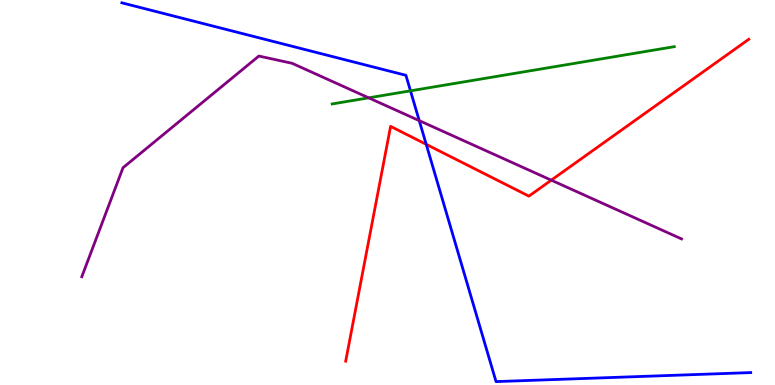[{'lines': ['blue', 'red'], 'intersections': [{'x': 5.5, 'y': 6.25}]}, {'lines': ['green', 'red'], 'intersections': []}, {'lines': ['purple', 'red'], 'intersections': [{'x': 7.11, 'y': 5.32}]}, {'lines': ['blue', 'green'], 'intersections': [{'x': 5.3, 'y': 7.64}]}, {'lines': ['blue', 'purple'], 'intersections': [{'x': 5.41, 'y': 6.87}]}, {'lines': ['green', 'purple'], 'intersections': [{'x': 4.76, 'y': 7.46}]}]